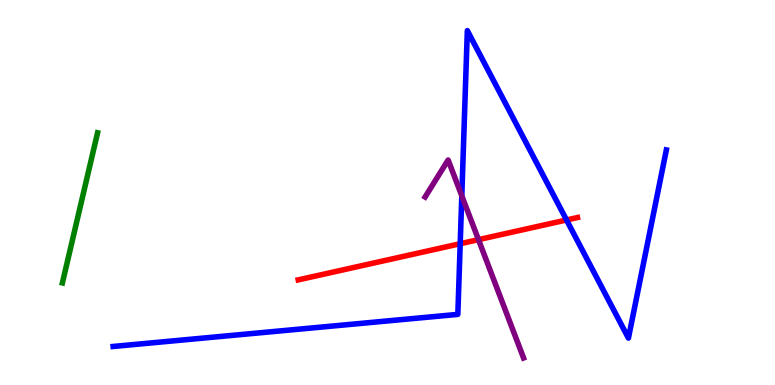[{'lines': ['blue', 'red'], 'intersections': [{'x': 5.94, 'y': 3.67}, {'x': 7.31, 'y': 4.29}]}, {'lines': ['green', 'red'], 'intersections': []}, {'lines': ['purple', 'red'], 'intersections': [{'x': 6.17, 'y': 3.78}]}, {'lines': ['blue', 'green'], 'intersections': []}, {'lines': ['blue', 'purple'], 'intersections': [{'x': 5.96, 'y': 4.91}]}, {'lines': ['green', 'purple'], 'intersections': []}]